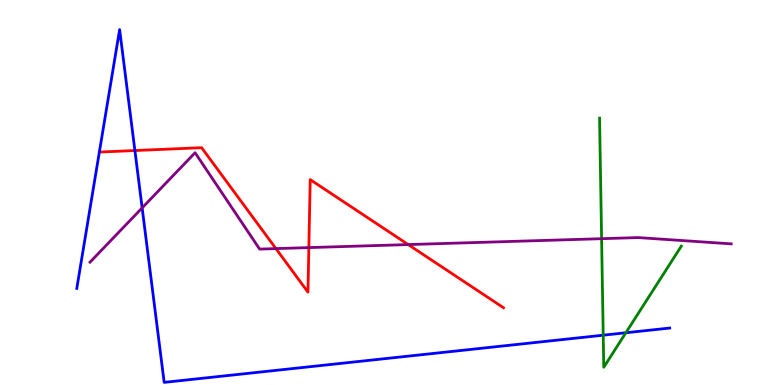[{'lines': ['blue', 'red'], 'intersections': [{'x': 1.74, 'y': 6.09}]}, {'lines': ['green', 'red'], 'intersections': []}, {'lines': ['purple', 'red'], 'intersections': [{'x': 3.56, 'y': 3.54}, {'x': 3.99, 'y': 3.57}, {'x': 5.27, 'y': 3.65}]}, {'lines': ['blue', 'green'], 'intersections': [{'x': 7.78, 'y': 1.29}, {'x': 8.08, 'y': 1.36}]}, {'lines': ['blue', 'purple'], 'intersections': [{'x': 1.83, 'y': 4.6}]}, {'lines': ['green', 'purple'], 'intersections': [{'x': 7.76, 'y': 3.8}]}]